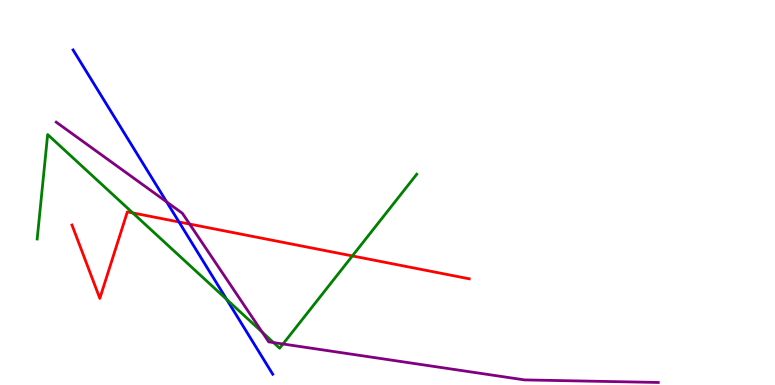[{'lines': ['blue', 'red'], 'intersections': [{'x': 2.31, 'y': 4.23}]}, {'lines': ['green', 'red'], 'intersections': [{'x': 1.71, 'y': 4.47}, {'x': 4.55, 'y': 3.35}]}, {'lines': ['purple', 'red'], 'intersections': [{'x': 2.45, 'y': 4.18}]}, {'lines': ['blue', 'green'], 'intersections': [{'x': 2.93, 'y': 2.22}]}, {'lines': ['blue', 'purple'], 'intersections': [{'x': 2.15, 'y': 4.76}]}, {'lines': ['green', 'purple'], 'intersections': [{'x': 3.38, 'y': 1.37}, {'x': 3.53, 'y': 1.1}, {'x': 3.65, 'y': 1.07}]}]